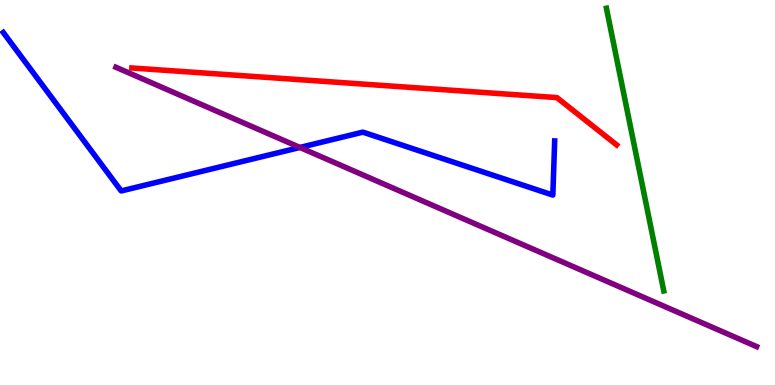[{'lines': ['blue', 'red'], 'intersections': []}, {'lines': ['green', 'red'], 'intersections': []}, {'lines': ['purple', 'red'], 'intersections': []}, {'lines': ['blue', 'green'], 'intersections': []}, {'lines': ['blue', 'purple'], 'intersections': [{'x': 3.87, 'y': 6.17}]}, {'lines': ['green', 'purple'], 'intersections': []}]